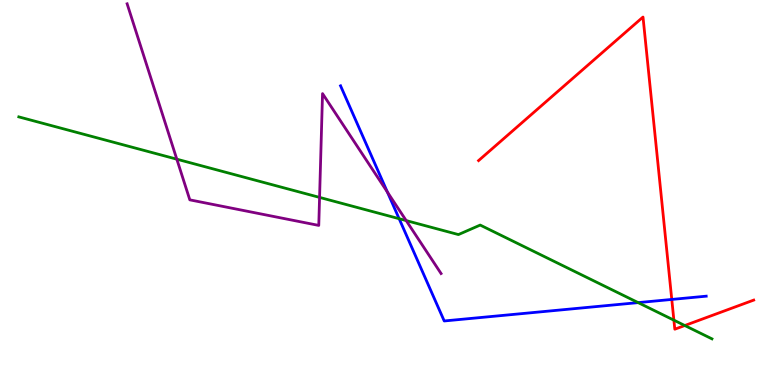[{'lines': ['blue', 'red'], 'intersections': [{'x': 8.67, 'y': 2.22}]}, {'lines': ['green', 'red'], 'intersections': [{'x': 8.7, 'y': 1.68}, {'x': 8.84, 'y': 1.55}]}, {'lines': ['purple', 'red'], 'intersections': []}, {'lines': ['blue', 'green'], 'intersections': [{'x': 5.15, 'y': 4.32}, {'x': 8.23, 'y': 2.14}]}, {'lines': ['blue', 'purple'], 'intersections': [{'x': 5.0, 'y': 5.01}]}, {'lines': ['green', 'purple'], 'intersections': [{'x': 2.28, 'y': 5.87}, {'x': 4.12, 'y': 4.87}, {'x': 5.24, 'y': 4.27}]}]